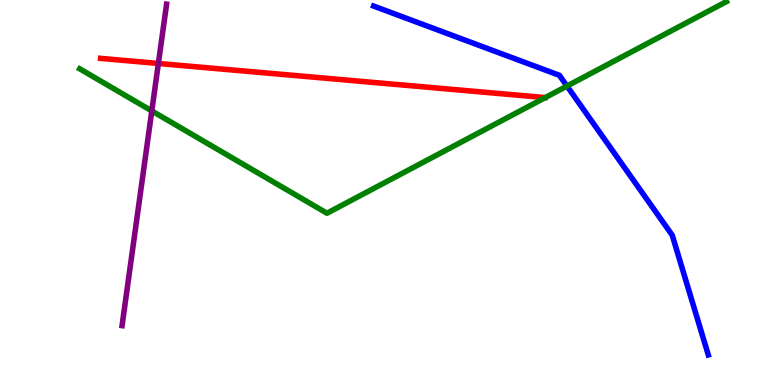[{'lines': ['blue', 'red'], 'intersections': []}, {'lines': ['green', 'red'], 'intersections': []}, {'lines': ['purple', 'red'], 'intersections': [{'x': 2.04, 'y': 8.35}]}, {'lines': ['blue', 'green'], 'intersections': [{'x': 7.32, 'y': 7.76}]}, {'lines': ['blue', 'purple'], 'intersections': []}, {'lines': ['green', 'purple'], 'intersections': [{'x': 1.96, 'y': 7.12}]}]